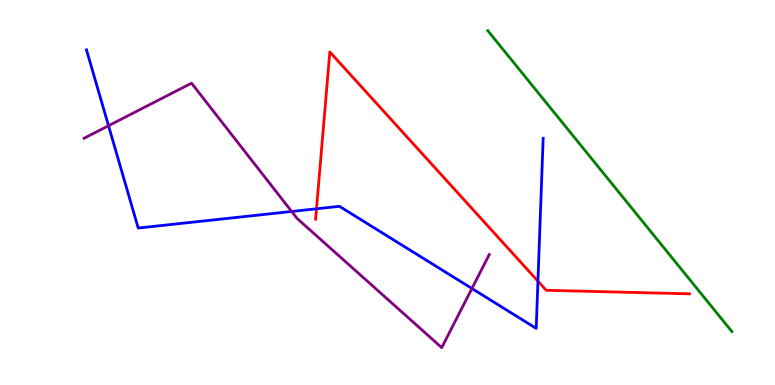[{'lines': ['blue', 'red'], 'intersections': [{'x': 4.08, 'y': 4.58}, {'x': 6.94, 'y': 2.7}]}, {'lines': ['green', 'red'], 'intersections': []}, {'lines': ['purple', 'red'], 'intersections': []}, {'lines': ['blue', 'green'], 'intersections': []}, {'lines': ['blue', 'purple'], 'intersections': [{'x': 1.4, 'y': 6.73}, {'x': 3.76, 'y': 4.51}, {'x': 6.09, 'y': 2.51}]}, {'lines': ['green', 'purple'], 'intersections': []}]